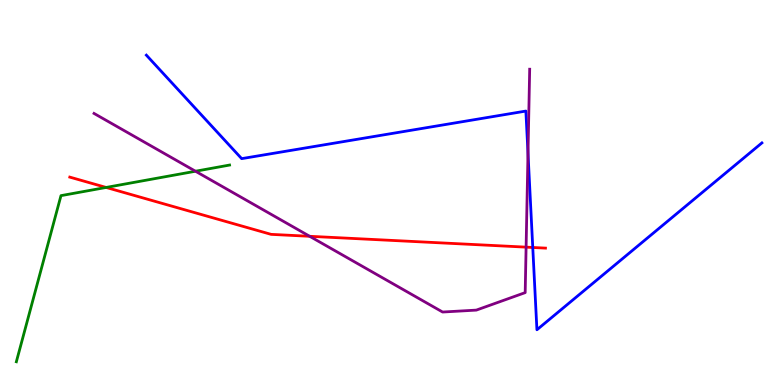[{'lines': ['blue', 'red'], 'intersections': [{'x': 6.87, 'y': 3.57}]}, {'lines': ['green', 'red'], 'intersections': [{'x': 1.37, 'y': 5.13}]}, {'lines': ['purple', 'red'], 'intersections': [{'x': 4.0, 'y': 3.86}, {'x': 6.79, 'y': 3.58}]}, {'lines': ['blue', 'green'], 'intersections': []}, {'lines': ['blue', 'purple'], 'intersections': [{'x': 6.81, 'y': 6.02}]}, {'lines': ['green', 'purple'], 'intersections': [{'x': 2.52, 'y': 5.55}]}]